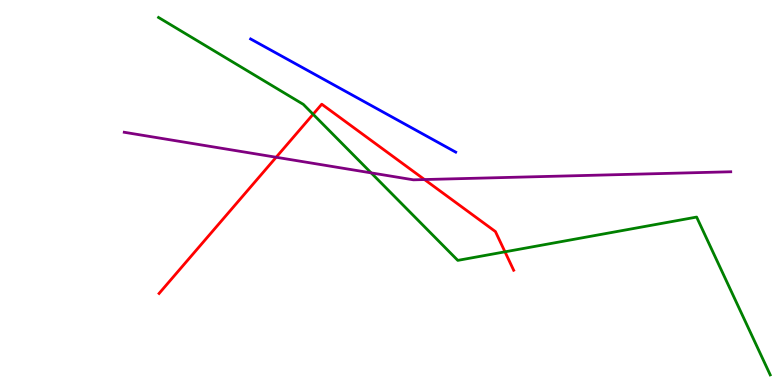[{'lines': ['blue', 'red'], 'intersections': []}, {'lines': ['green', 'red'], 'intersections': [{'x': 4.04, 'y': 7.03}, {'x': 6.52, 'y': 3.46}]}, {'lines': ['purple', 'red'], 'intersections': [{'x': 3.56, 'y': 5.92}, {'x': 5.48, 'y': 5.34}]}, {'lines': ['blue', 'green'], 'intersections': []}, {'lines': ['blue', 'purple'], 'intersections': []}, {'lines': ['green', 'purple'], 'intersections': [{'x': 4.79, 'y': 5.51}]}]